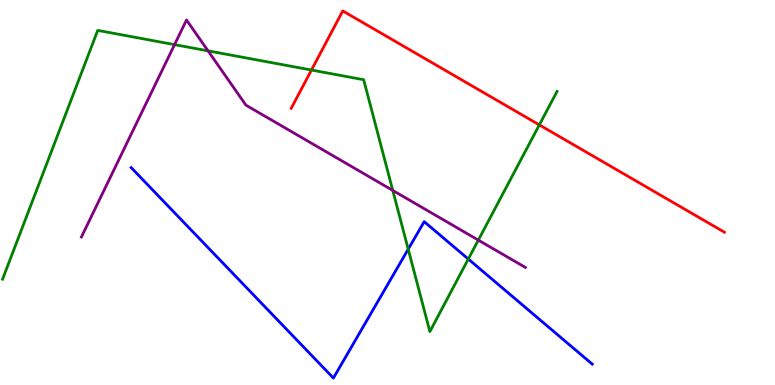[{'lines': ['blue', 'red'], 'intersections': []}, {'lines': ['green', 'red'], 'intersections': [{'x': 4.02, 'y': 8.18}, {'x': 6.96, 'y': 6.76}]}, {'lines': ['purple', 'red'], 'intersections': []}, {'lines': ['blue', 'green'], 'intersections': [{'x': 5.27, 'y': 3.53}, {'x': 6.04, 'y': 3.27}]}, {'lines': ['blue', 'purple'], 'intersections': []}, {'lines': ['green', 'purple'], 'intersections': [{'x': 2.25, 'y': 8.84}, {'x': 2.68, 'y': 8.68}, {'x': 5.07, 'y': 5.05}, {'x': 6.17, 'y': 3.76}]}]